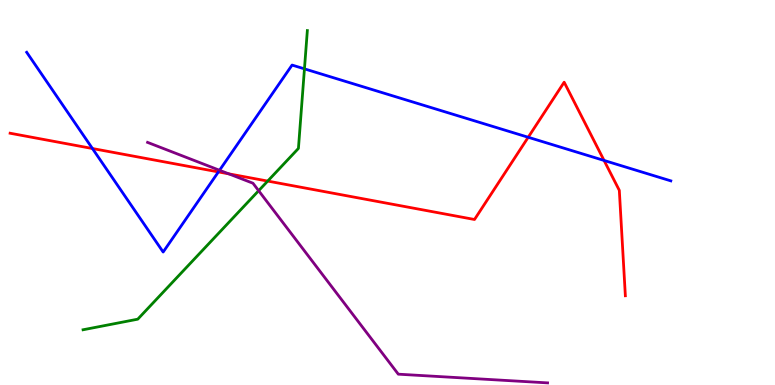[{'lines': ['blue', 'red'], 'intersections': [{'x': 1.19, 'y': 6.14}, {'x': 2.82, 'y': 5.53}, {'x': 6.82, 'y': 6.43}, {'x': 7.79, 'y': 5.83}]}, {'lines': ['green', 'red'], 'intersections': [{'x': 3.45, 'y': 5.3}]}, {'lines': ['purple', 'red'], 'intersections': [{'x': 2.95, 'y': 5.48}]}, {'lines': ['blue', 'green'], 'intersections': [{'x': 3.93, 'y': 8.21}]}, {'lines': ['blue', 'purple'], 'intersections': [{'x': 2.83, 'y': 5.58}]}, {'lines': ['green', 'purple'], 'intersections': [{'x': 3.34, 'y': 5.05}]}]